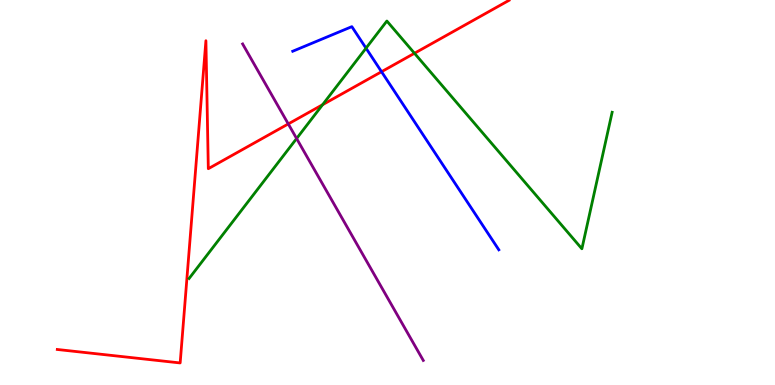[{'lines': ['blue', 'red'], 'intersections': [{'x': 4.92, 'y': 8.14}]}, {'lines': ['green', 'red'], 'intersections': [{'x': 4.16, 'y': 7.28}, {'x': 5.35, 'y': 8.62}]}, {'lines': ['purple', 'red'], 'intersections': [{'x': 3.72, 'y': 6.78}]}, {'lines': ['blue', 'green'], 'intersections': [{'x': 4.72, 'y': 8.75}]}, {'lines': ['blue', 'purple'], 'intersections': []}, {'lines': ['green', 'purple'], 'intersections': [{'x': 3.83, 'y': 6.4}]}]